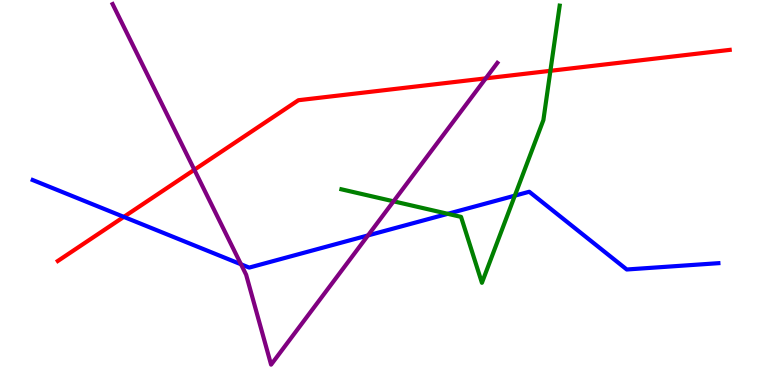[{'lines': ['blue', 'red'], 'intersections': [{'x': 1.6, 'y': 4.37}]}, {'lines': ['green', 'red'], 'intersections': [{'x': 7.1, 'y': 8.16}]}, {'lines': ['purple', 'red'], 'intersections': [{'x': 2.51, 'y': 5.59}, {'x': 6.27, 'y': 7.96}]}, {'lines': ['blue', 'green'], 'intersections': [{'x': 5.78, 'y': 4.45}, {'x': 6.64, 'y': 4.92}]}, {'lines': ['blue', 'purple'], 'intersections': [{'x': 3.11, 'y': 3.14}, {'x': 4.75, 'y': 3.89}]}, {'lines': ['green', 'purple'], 'intersections': [{'x': 5.08, 'y': 4.77}]}]